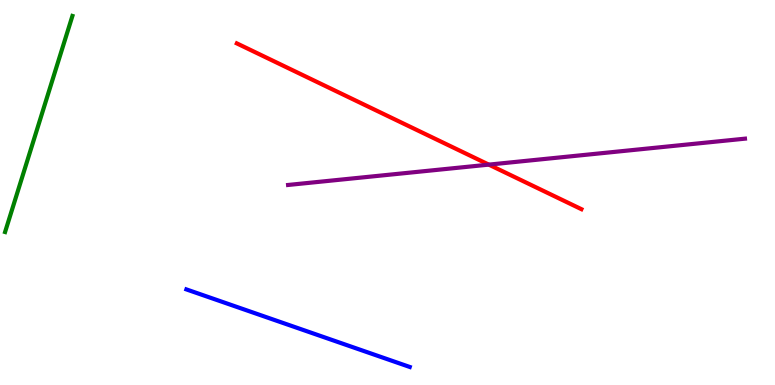[{'lines': ['blue', 'red'], 'intersections': []}, {'lines': ['green', 'red'], 'intersections': []}, {'lines': ['purple', 'red'], 'intersections': [{'x': 6.31, 'y': 5.72}]}, {'lines': ['blue', 'green'], 'intersections': []}, {'lines': ['blue', 'purple'], 'intersections': []}, {'lines': ['green', 'purple'], 'intersections': []}]